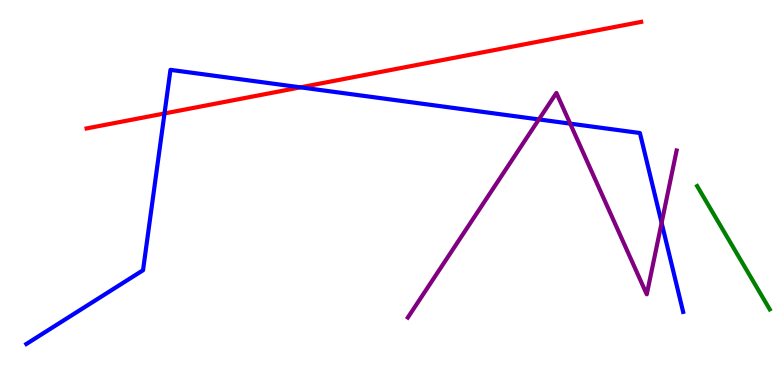[{'lines': ['blue', 'red'], 'intersections': [{'x': 2.12, 'y': 7.05}, {'x': 3.88, 'y': 7.73}]}, {'lines': ['green', 'red'], 'intersections': []}, {'lines': ['purple', 'red'], 'intersections': []}, {'lines': ['blue', 'green'], 'intersections': []}, {'lines': ['blue', 'purple'], 'intersections': [{'x': 6.95, 'y': 6.9}, {'x': 7.36, 'y': 6.79}, {'x': 8.54, 'y': 4.21}]}, {'lines': ['green', 'purple'], 'intersections': []}]